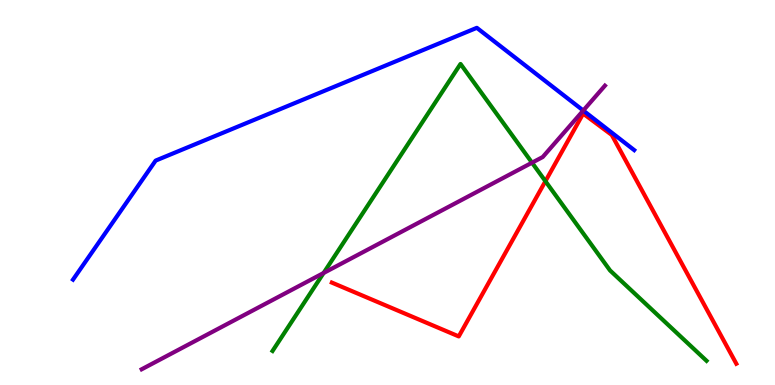[{'lines': ['blue', 'red'], 'intersections': []}, {'lines': ['green', 'red'], 'intersections': [{'x': 7.04, 'y': 5.29}]}, {'lines': ['purple', 'red'], 'intersections': []}, {'lines': ['blue', 'green'], 'intersections': []}, {'lines': ['blue', 'purple'], 'intersections': [{'x': 7.53, 'y': 7.13}]}, {'lines': ['green', 'purple'], 'intersections': [{'x': 4.18, 'y': 2.91}, {'x': 6.86, 'y': 5.77}]}]